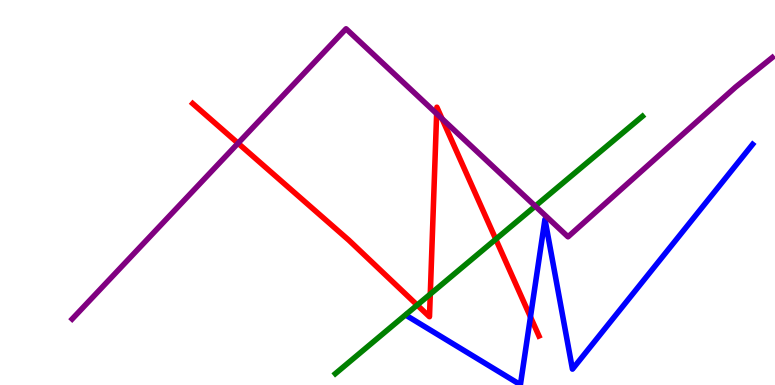[{'lines': ['blue', 'red'], 'intersections': [{'x': 6.84, 'y': 1.77}]}, {'lines': ['green', 'red'], 'intersections': [{'x': 5.38, 'y': 2.08}, {'x': 5.55, 'y': 2.36}, {'x': 6.4, 'y': 3.79}]}, {'lines': ['purple', 'red'], 'intersections': [{'x': 3.07, 'y': 6.28}, {'x': 5.63, 'y': 7.05}, {'x': 5.7, 'y': 6.92}]}, {'lines': ['blue', 'green'], 'intersections': []}, {'lines': ['blue', 'purple'], 'intersections': []}, {'lines': ['green', 'purple'], 'intersections': [{'x': 6.91, 'y': 4.65}]}]